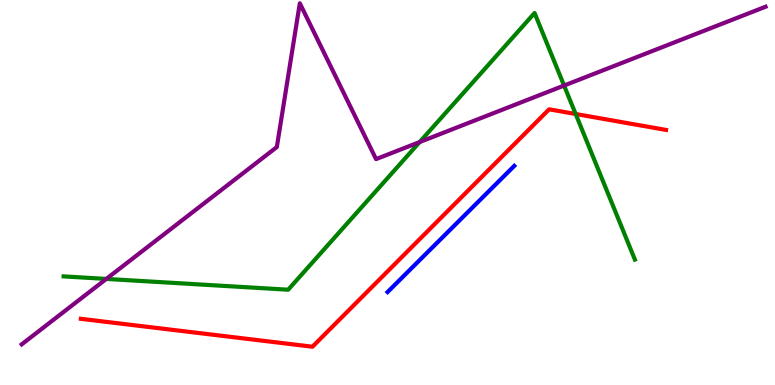[{'lines': ['blue', 'red'], 'intersections': []}, {'lines': ['green', 'red'], 'intersections': [{'x': 7.43, 'y': 7.04}]}, {'lines': ['purple', 'red'], 'intersections': []}, {'lines': ['blue', 'green'], 'intersections': []}, {'lines': ['blue', 'purple'], 'intersections': []}, {'lines': ['green', 'purple'], 'intersections': [{'x': 1.37, 'y': 2.76}, {'x': 5.41, 'y': 6.31}, {'x': 7.28, 'y': 7.78}]}]